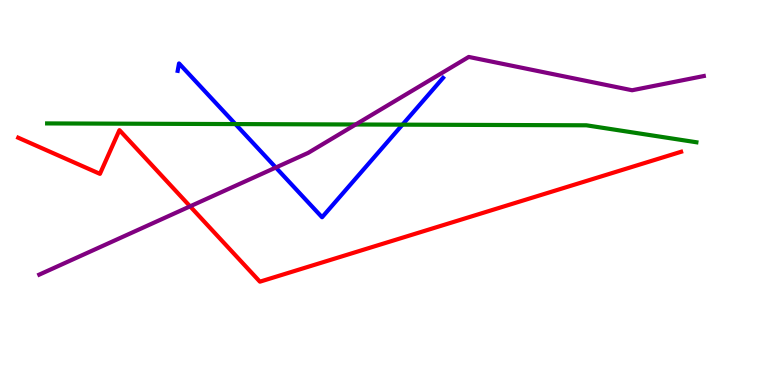[{'lines': ['blue', 'red'], 'intersections': []}, {'lines': ['green', 'red'], 'intersections': []}, {'lines': ['purple', 'red'], 'intersections': [{'x': 2.45, 'y': 4.64}]}, {'lines': ['blue', 'green'], 'intersections': [{'x': 3.04, 'y': 6.78}, {'x': 5.19, 'y': 6.76}]}, {'lines': ['blue', 'purple'], 'intersections': [{'x': 3.56, 'y': 5.65}]}, {'lines': ['green', 'purple'], 'intersections': [{'x': 4.59, 'y': 6.77}]}]